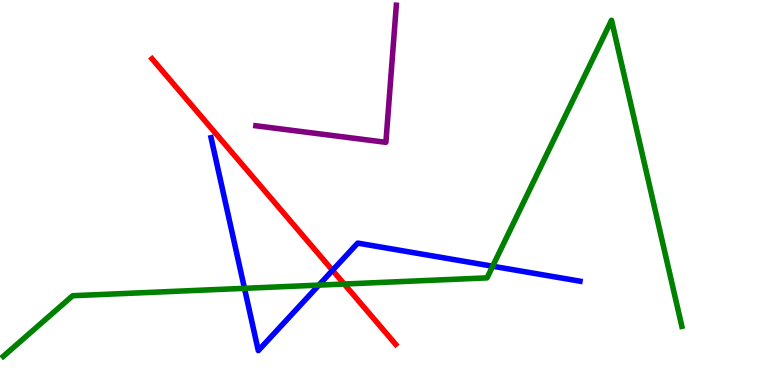[{'lines': ['blue', 'red'], 'intersections': [{'x': 4.29, 'y': 2.98}]}, {'lines': ['green', 'red'], 'intersections': [{'x': 4.44, 'y': 2.62}]}, {'lines': ['purple', 'red'], 'intersections': []}, {'lines': ['blue', 'green'], 'intersections': [{'x': 3.15, 'y': 2.51}, {'x': 4.11, 'y': 2.59}, {'x': 6.36, 'y': 3.09}]}, {'lines': ['blue', 'purple'], 'intersections': []}, {'lines': ['green', 'purple'], 'intersections': []}]